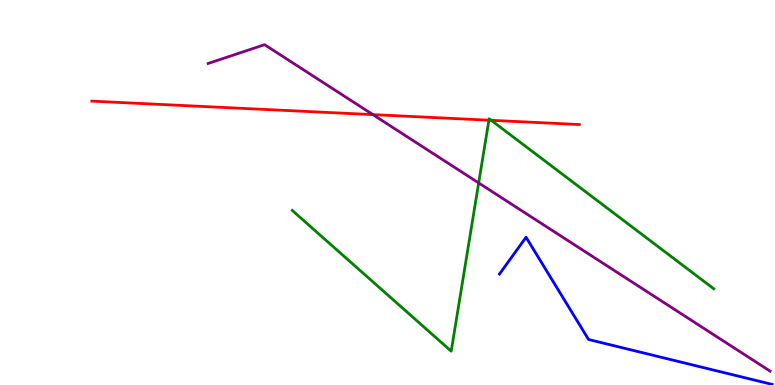[{'lines': ['blue', 'red'], 'intersections': []}, {'lines': ['green', 'red'], 'intersections': [{'x': 6.31, 'y': 6.88}, {'x': 6.34, 'y': 6.88}]}, {'lines': ['purple', 'red'], 'intersections': [{'x': 4.81, 'y': 7.02}]}, {'lines': ['blue', 'green'], 'intersections': []}, {'lines': ['blue', 'purple'], 'intersections': []}, {'lines': ['green', 'purple'], 'intersections': [{'x': 6.18, 'y': 5.25}]}]